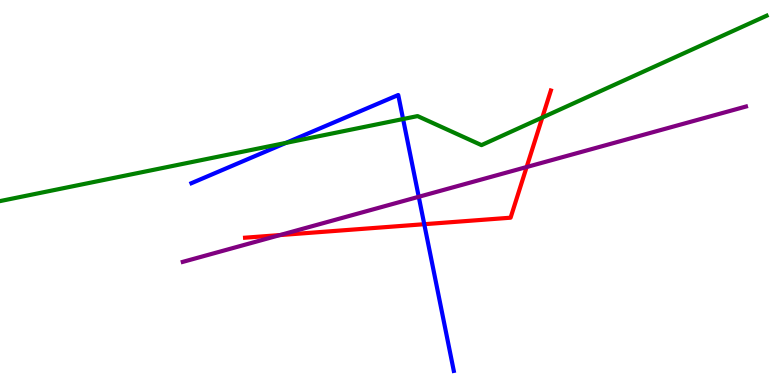[{'lines': ['blue', 'red'], 'intersections': [{'x': 5.47, 'y': 4.18}]}, {'lines': ['green', 'red'], 'intersections': [{'x': 7.0, 'y': 6.95}]}, {'lines': ['purple', 'red'], 'intersections': [{'x': 3.61, 'y': 3.89}, {'x': 6.8, 'y': 5.66}]}, {'lines': ['blue', 'green'], 'intersections': [{'x': 3.69, 'y': 6.29}, {'x': 5.2, 'y': 6.91}]}, {'lines': ['blue', 'purple'], 'intersections': [{'x': 5.4, 'y': 4.89}]}, {'lines': ['green', 'purple'], 'intersections': []}]